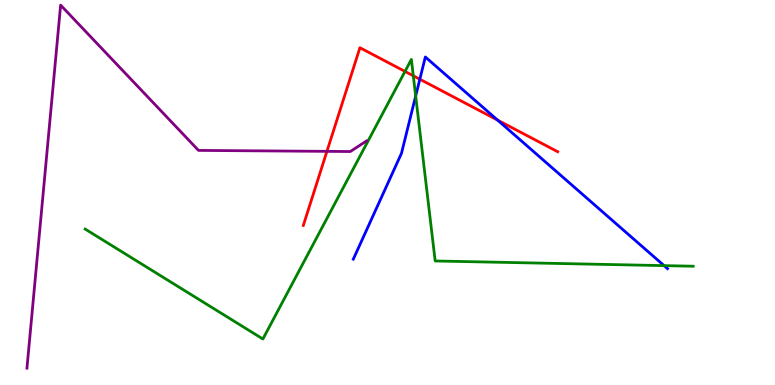[{'lines': ['blue', 'red'], 'intersections': [{'x': 5.42, 'y': 7.94}, {'x': 6.42, 'y': 6.88}]}, {'lines': ['green', 'red'], 'intersections': [{'x': 5.23, 'y': 8.14}, {'x': 5.33, 'y': 8.03}]}, {'lines': ['purple', 'red'], 'intersections': [{'x': 4.22, 'y': 6.07}]}, {'lines': ['blue', 'green'], 'intersections': [{'x': 5.36, 'y': 7.51}, {'x': 8.57, 'y': 3.1}]}, {'lines': ['blue', 'purple'], 'intersections': []}, {'lines': ['green', 'purple'], 'intersections': []}]